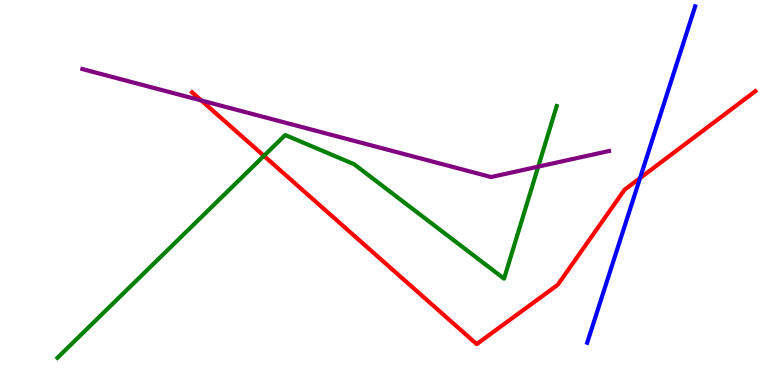[{'lines': ['blue', 'red'], 'intersections': [{'x': 8.26, 'y': 5.37}]}, {'lines': ['green', 'red'], 'intersections': [{'x': 3.41, 'y': 5.95}]}, {'lines': ['purple', 'red'], 'intersections': [{'x': 2.6, 'y': 7.39}]}, {'lines': ['blue', 'green'], 'intersections': []}, {'lines': ['blue', 'purple'], 'intersections': []}, {'lines': ['green', 'purple'], 'intersections': [{'x': 6.94, 'y': 5.67}]}]